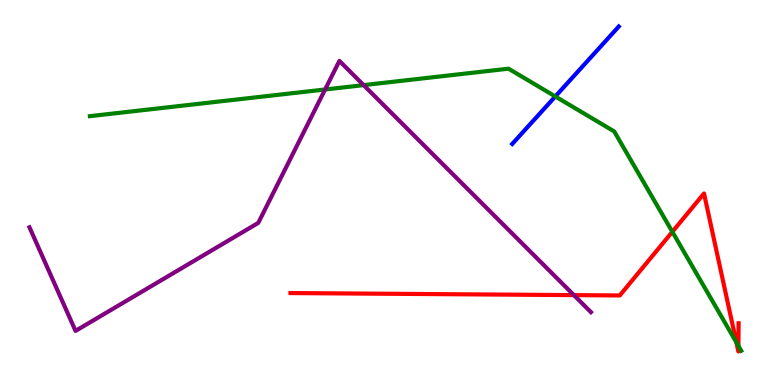[{'lines': ['blue', 'red'], 'intersections': []}, {'lines': ['green', 'red'], 'intersections': [{'x': 8.68, 'y': 3.98}, {'x': 9.5, 'y': 1.11}, {'x': 9.53, 'y': 1.02}]}, {'lines': ['purple', 'red'], 'intersections': [{'x': 7.41, 'y': 2.33}]}, {'lines': ['blue', 'green'], 'intersections': [{'x': 7.17, 'y': 7.49}]}, {'lines': ['blue', 'purple'], 'intersections': []}, {'lines': ['green', 'purple'], 'intersections': [{'x': 4.19, 'y': 7.68}, {'x': 4.69, 'y': 7.79}]}]